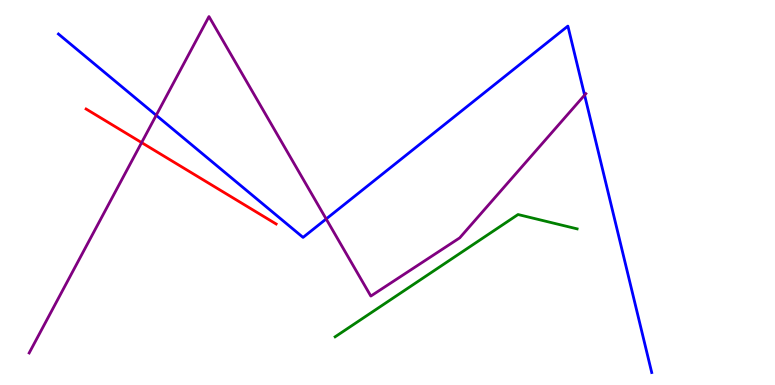[{'lines': ['blue', 'red'], 'intersections': []}, {'lines': ['green', 'red'], 'intersections': []}, {'lines': ['purple', 'red'], 'intersections': [{'x': 1.83, 'y': 6.3}]}, {'lines': ['blue', 'green'], 'intersections': []}, {'lines': ['blue', 'purple'], 'intersections': [{'x': 2.02, 'y': 7.01}, {'x': 4.21, 'y': 4.31}, {'x': 7.54, 'y': 7.53}]}, {'lines': ['green', 'purple'], 'intersections': []}]